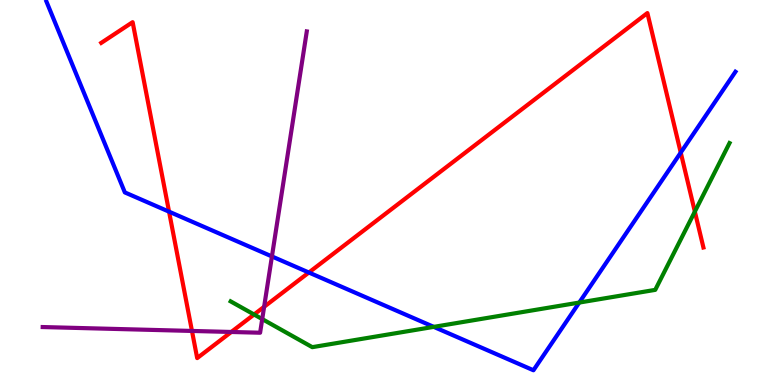[{'lines': ['blue', 'red'], 'intersections': [{'x': 2.18, 'y': 4.5}, {'x': 3.99, 'y': 2.92}, {'x': 8.78, 'y': 6.04}]}, {'lines': ['green', 'red'], 'intersections': [{'x': 3.28, 'y': 1.83}, {'x': 8.97, 'y': 4.5}]}, {'lines': ['purple', 'red'], 'intersections': [{'x': 2.48, 'y': 1.4}, {'x': 2.98, 'y': 1.38}, {'x': 3.41, 'y': 2.03}]}, {'lines': ['blue', 'green'], 'intersections': [{'x': 5.6, 'y': 1.51}, {'x': 7.47, 'y': 2.14}]}, {'lines': ['blue', 'purple'], 'intersections': [{'x': 3.51, 'y': 3.34}]}, {'lines': ['green', 'purple'], 'intersections': [{'x': 3.38, 'y': 1.71}]}]